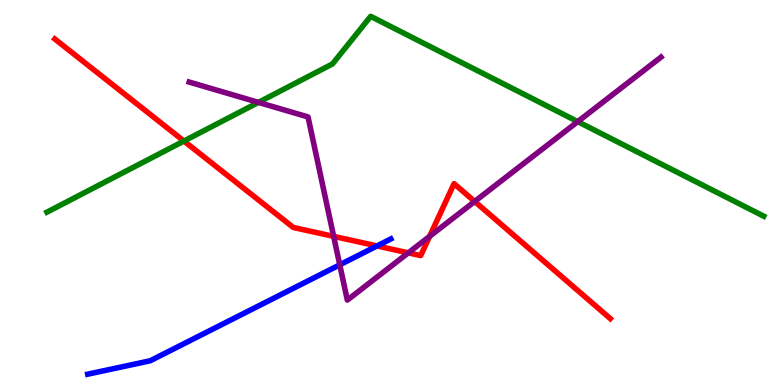[{'lines': ['blue', 'red'], 'intersections': [{'x': 4.86, 'y': 3.61}]}, {'lines': ['green', 'red'], 'intersections': [{'x': 2.37, 'y': 6.34}]}, {'lines': ['purple', 'red'], 'intersections': [{'x': 4.31, 'y': 3.86}, {'x': 5.27, 'y': 3.43}, {'x': 5.54, 'y': 3.86}, {'x': 6.12, 'y': 4.77}]}, {'lines': ['blue', 'green'], 'intersections': []}, {'lines': ['blue', 'purple'], 'intersections': [{'x': 4.38, 'y': 3.12}]}, {'lines': ['green', 'purple'], 'intersections': [{'x': 3.33, 'y': 7.34}, {'x': 7.45, 'y': 6.84}]}]